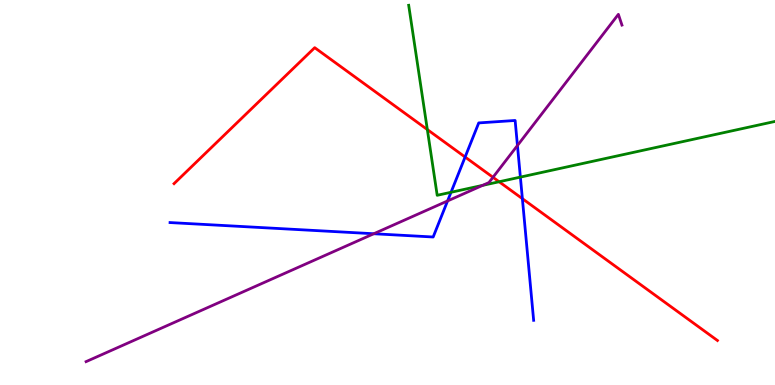[{'lines': ['blue', 'red'], 'intersections': [{'x': 6.0, 'y': 5.92}, {'x': 6.74, 'y': 4.84}]}, {'lines': ['green', 'red'], 'intersections': [{'x': 5.51, 'y': 6.63}, {'x': 6.44, 'y': 5.28}]}, {'lines': ['purple', 'red'], 'intersections': [{'x': 6.36, 'y': 5.39}]}, {'lines': ['blue', 'green'], 'intersections': [{'x': 5.82, 'y': 5.01}, {'x': 6.71, 'y': 5.4}]}, {'lines': ['blue', 'purple'], 'intersections': [{'x': 4.82, 'y': 3.93}, {'x': 5.78, 'y': 4.78}, {'x': 6.68, 'y': 6.22}]}, {'lines': ['green', 'purple'], 'intersections': [{'x': 6.23, 'y': 5.19}]}]